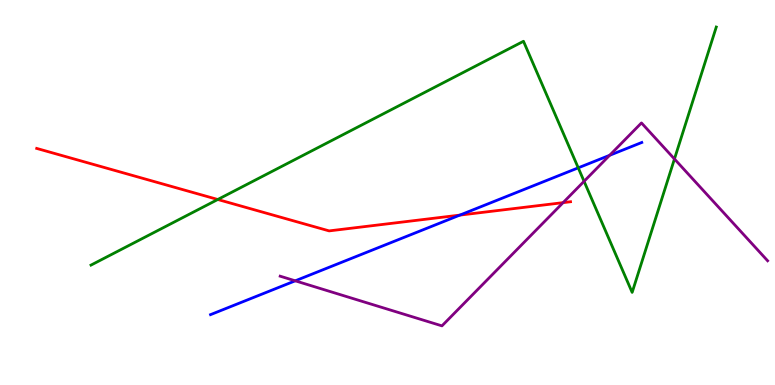[{'lines': ['blue', 'red'], 'intersections': [{'x': 5.93, 'y': 4.41}]}, {'lines': ['green', 'red'], 'intersections': [{'x': 2.81, 'y': 4.82}]}, {'lines': ['purple', 'red'], 'intersections': [{'x': 7.27, 'y': 4.74}]}, {'lines': ['blue', 'green'], 'intersections': [{'x': 7.46, 'y': 5.64}]}, {'lines': ['blue', 'purple'], 'intersections': [{'x': 3.81, 'y': 2.71}, {'x': 7.87, 'y': 5.97}]}, {'lines': ['green', 'purple'], 'intersections': [{'x': 7.54, 'y': 5.29}, {'x': 8.7, 'y': 5.87}]}]